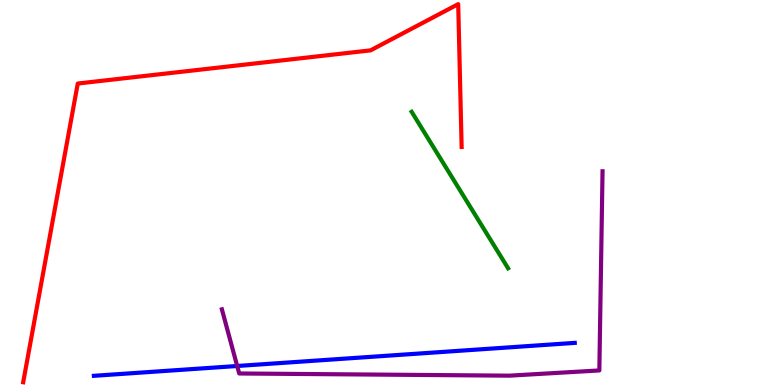[{'lines': ['blue', 'red'], 'intersections': []}, {'lines': ['green', 'red'], 'intersections': []}, {'lines': ['purple', 'red'], 'intersections': []}, {'lines': ['blue', 'green'], 'intersections': []}, {'lines': ['blue', 'purple'], 'intersections': [{'x': 3.06, 'y': 0.494}]}, {'lines': ['green', 'purple'], 'intersections': []}]